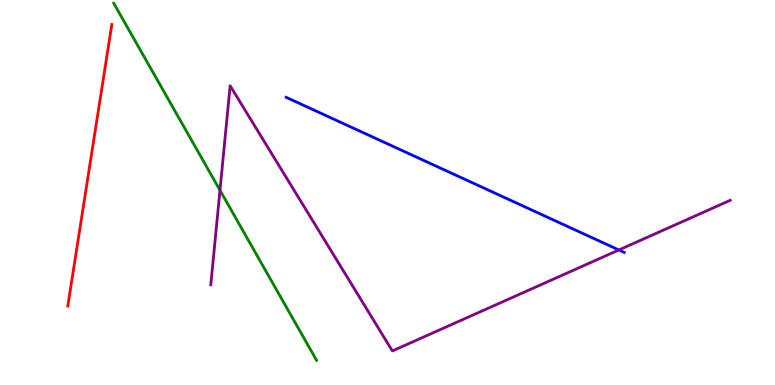[{'lines': ['blue', 'red'], 'intersections': []}, {'lines': ['green', 'red'], 'intersections': []}, {'lines': ['purple', 'red'], 'intersections': []}, {'lines': ['blue', 'green'], 'intersections': []}, {'lines': ['blue', 'purple'], 'intersections': [{'x': 7.99, 'y': 3.51}]}, {'lines': ['green', 'purple'], 'intersections': [{'x': 2.84, 'y': 5.06}]}]